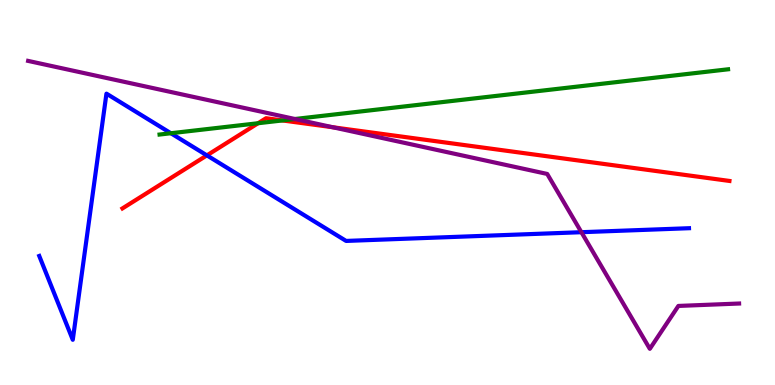[{'lines': ['blue', 'red'], 'intersections': [{'x': 2.67, 'y': 5.96}]}, {'lines': ['green', 'red'], 'intersections': [{'x': 3.33, 'y': 6.8}, {'x': 3.64, 'y': 6.87}]}, {'lines': ['purple', 'red'], 'intersections': [{'x': 4.29, 'y': 6.69}]}, {'lines': ['blue', 'green'], 'intersections': [{'x': 2.2, 'y': 6.54}]}, {'lines': ['blue', 'purple'], 'intersections': [{'x': 7.5, 'y': 3.97}]}, {'lines': ['green', 'purple'], 'intersections': [{'x': 3.81, 'y': 6.91}]}]